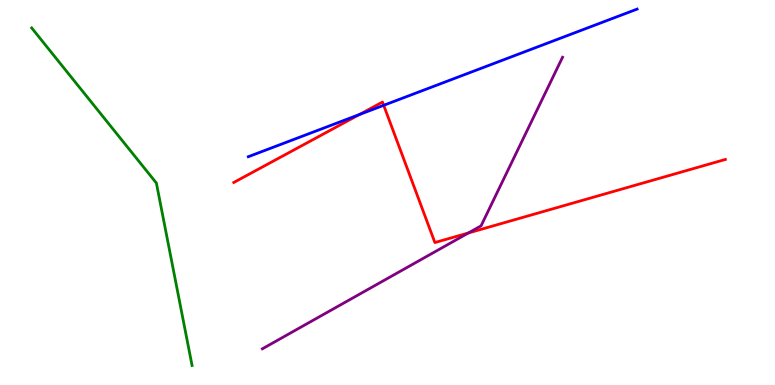[{'lines': ['blue', 'red'], 'intersections': [{'x': 4.64, 'y': 7.02}, {'x': 4.95, 'y': 7.26}]}, {'lines': ['green', 'red'], 'intersections': []}, {'lines': ['purple', 'red'], 'intersections': [{'x': 6.04, 'y': 3.95}]}, {'lines': ['blue', 'green'], 'intersections': []}, {'lines': ['blue', 'purple'], 'intersections': []}, {'lines': ['green', 'purple'], 'intersections': []}]